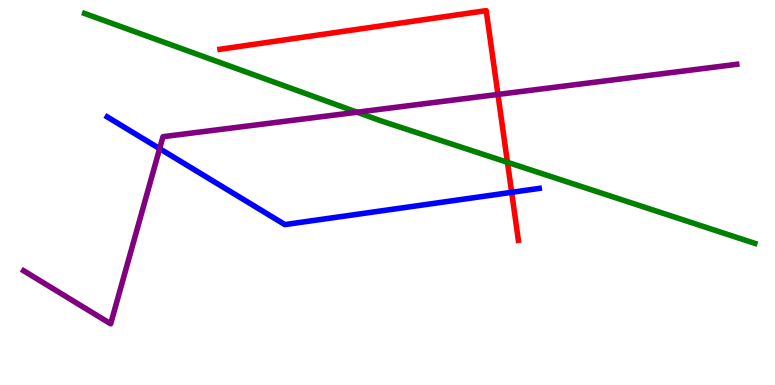[{'lines': ['blue', 'red'], 'intersections': [{'x': 6.6, 'y': 5.0}]}, {'lines': ['green', 'red'], 'intersections': [{'x': 6.55, 'y': 5.78}]}, {'lines': ['purple', 'red'], 'intersections': [{'x': 6.43, 'y': 7.55}]}, {'lines': ['blue', 'green'], 'intersections': []}, {'lines': ['blue', 'purple'], 'intersections': [{'x': 2.06, 'y': 6.14}]}, {'lines': ['green', 'purple'], 'intersections': [{'x': 4.61, 'y': 7.09}]}]